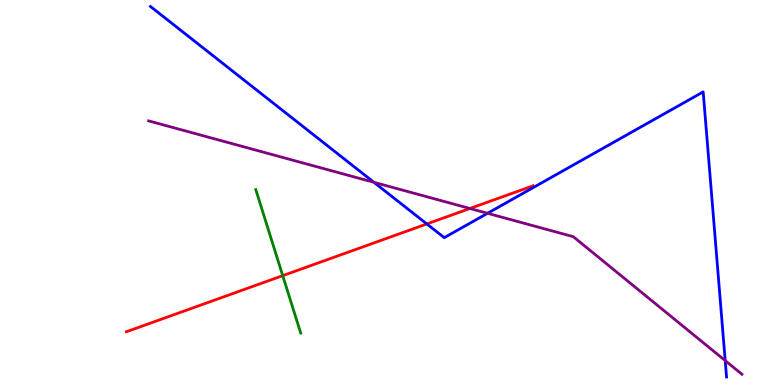[{'lines': ['blue', 'red'], 'intersections': [{'x': 5.51, 'y': 4.18}]}, {'lines': ['green', 'red'], 'intersections': [{'x': 3.65, 'y': 2.84}]}, {'lines': ['purple', 'red'], 'intersections': [{'x': 6.06, 'y': 4.58}]}, {'lines': ['blue', 'green'], 'intersections': []}, {'lines': ['blue', 'purple'], 'intersections': [{'x': 4.82, 'y': 5.26}, {'x': 6.29, 'y': 4.46}, {'x': 9.36, 'y': 0.634}]}, {'lines': ['green', 'purple'], 'intersections': []}]